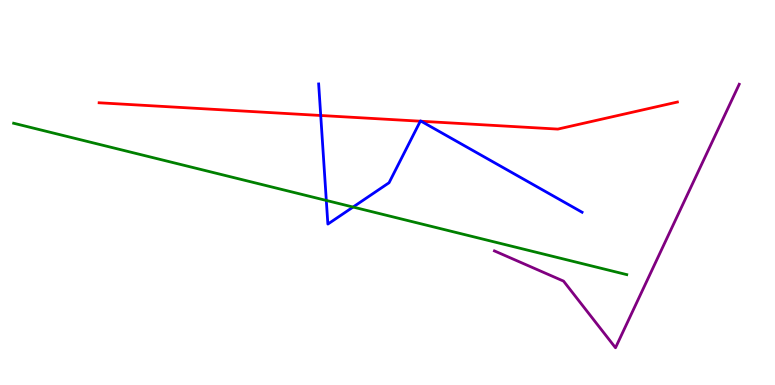[{'lines': ['blue', 'red'], 'intersections': [{'x': 4.14, 'y': 7.0}, {'x': 5.42, 'y': 6.85}, {'x': 5.43, 'y': 6.85}]}, {'lines': ['green', 'red'], 'intersections': []}, {'lines': ['purple', 'red'], 'intersections': []}, {'lines': ['blue', 'green'], 'intersections': [{'x': 4.21, 'y': 4.79}, {'x': 4.56, 'y': 4.62}]}, {'lines': ['blue', 'purple'], 'intersections': []}, {'lines': ['green', 'purple'], 'intersections': []}]